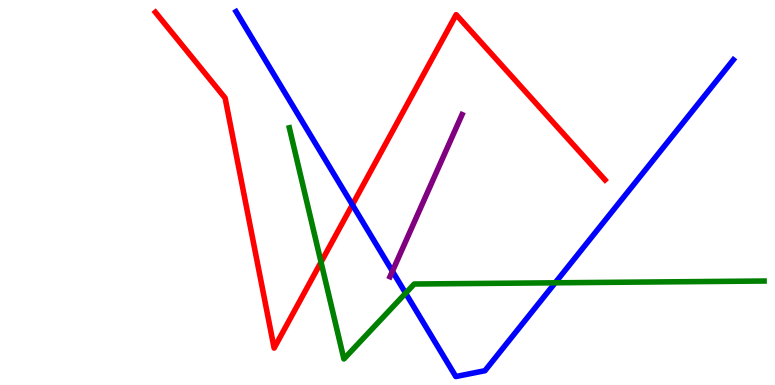[{'lines': ['blue', 'red'], 'intersections': [{'x': 4.55, 'y': 4.68}]}, {'lines': ['green', 'red'], 'intersections': [{'x': 4.14, 'y': 3.19}]}, {'lines': ['purple', 'red'], 'intersections': []}, {'lines': ['blue', 'green'], 'intersections': [{'x': 5.23, 'y': 2.38}, {'x': 7.16, 'y': 2.65}]}, {'lines': ['blue', 'purple'], 'intersections': [{'x': 5.06, 'y': 2.95}]}, {'lines': ['green', 'purple'], 'intersections': []}]